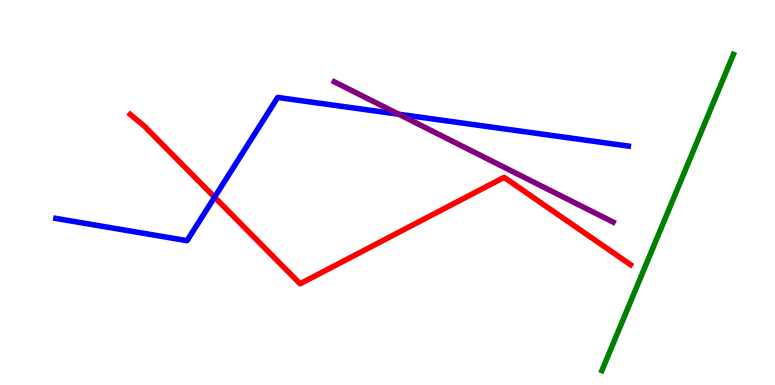[{'lines': ['blue', 'red'], 'intersections': [{'x': 2.77, 'y': 4.88}]}, {'lines': ['green', 'red'], 'intersections': []}, {'lines': ['purple', 'red'], 'intersections': []}, {'lines': ['blue', 'green'], 'intersections': []}, {'lines': ['blue', 'purple'], 'intersections': [{'x': 5.14, 'y': 7.03}]}, {'lines': ['green', 'purple'], 'intersections': []}]